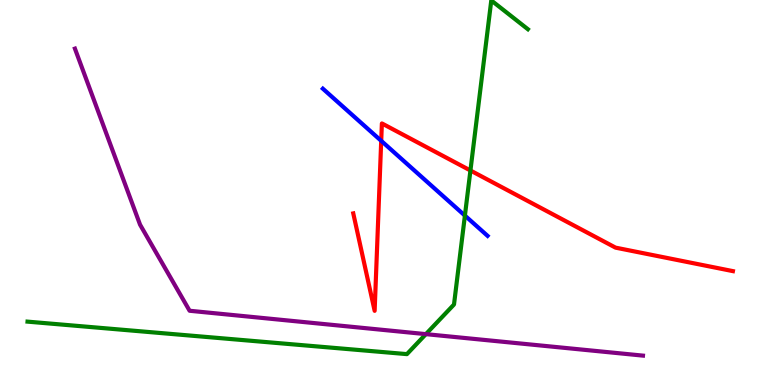[{'lines': ['blue', 'red'], 'intersections': [{'x': 4.92, 'y': 6.34}]}, {'lines': ['green', 'red'], 'intersections': [{'x': 6.07, 'y': 5.57}]}, {'lines': ['purple', 'red'], 'intersections': []}, {'lines': ['blue', 'green'], 'intersections': [{'x': 6.0, 'y': 4.4}]}, {'lines': ['blue', 'purple'], 'intersections': []}, {'lines': ['green', 'purple'], 'intersections': [{'x': 5.5, 'y': 1.32}]}]